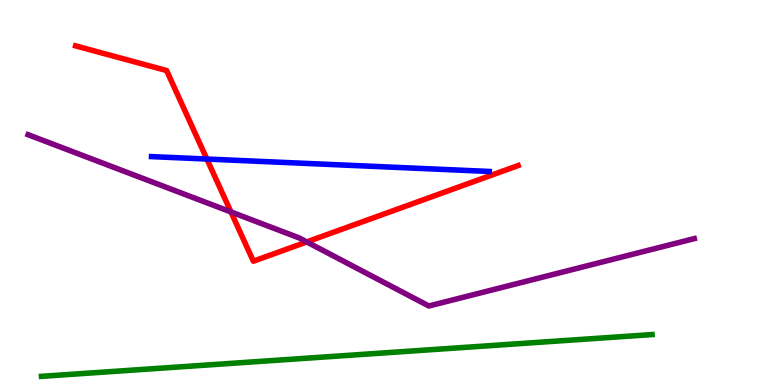[{'lines': ['blue', 'red'], 'intersections': [{'x': 2.67, 'y': 5.87}]}, {'lines': ['green', 'red'], 'intersections': []}, {'lines': ['purple', 'red'], 'intersections': [{'x': 2.98, 'y': 4.5}, {'x': 3.96, 'y': 3.72}]}, {'lines': ['blue', 'green'], 'intersections': []}, {'lines': ['blue', 'purple'], 'intersections': []}, {'lines': ['green', 'purple'], 'intersections': []}]